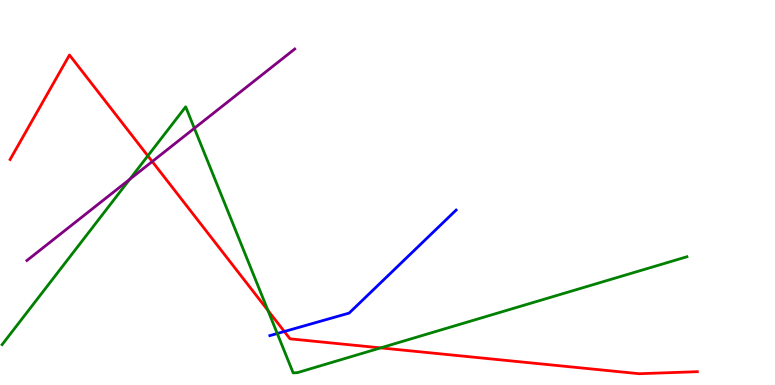[{'lines': ['blue', 'red'], 'intersections': [{'x': 3.67, 'y': 1.39}]}, {'lines': ['green', 'red'], 'intersections': [{'x': 1.91, 'y': 5.95}, {'x': 3.46, 'y': 1.94}, {'x': 4.91, 'y': 0.964}]}, {'lines': ['purple', 'red'], 'intersections': [{'x': 1.96, 'y': 5.8}]}, {'lines': ['blue', 'green'], 'intersections': [{'x': 3.58, 'y': 1.34}]}, {'lines': ['blue', 'purple'], 'intersections': []}, {'lines': ['green', 'purple'], 'intersections': [{'x': 1.67, 'y': 5.34}, {'x': 2.51, 'y': 6.67}]}]